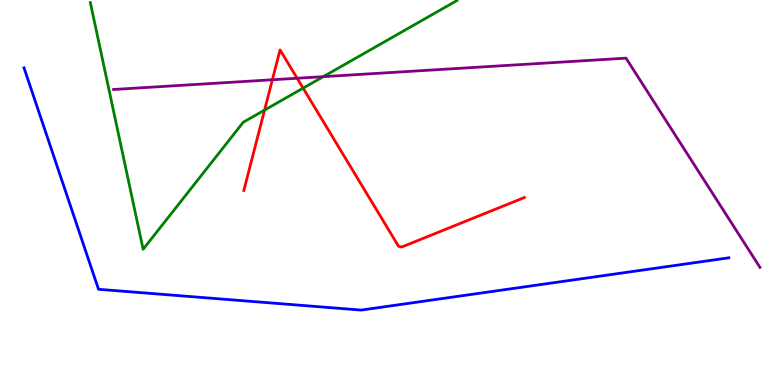[{'lines': ['blue', 'red'], 'intersections': []}, {'lines': ['green', 'red'], 'intersections': [{'x': 3.41, 'y': 7.14}, {'x': 3.91, 'y': 7.71}]}, {'lines': ['purple', 'red'], 'intersections': [{'x': 3.51, 'y': 7.93}, {'x': 3.83, 'y': 7.97}]}, {'lines': ['blue', 'green'], 'intersections': []}, {'lines': ['blue', 'purple'], 'intersections': []}, {'lines': ['green', 'purple'], 'intersections': [{'x': 4.17, 'y': 8.01}]}]